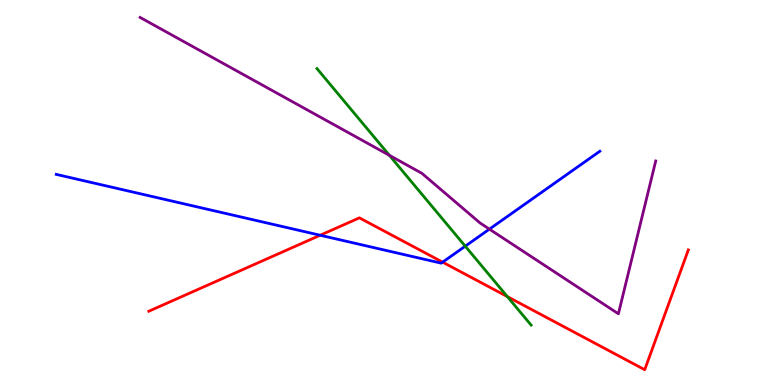[{'lines': ['blue', 'red'], 'intersections': [{'x': 4.13, 'y': 3.89}, {'x': 5.71, 'y': 3.19}]}, {'lines': ['green', 'red'], 'intersections': [{'x': 6.55, 'y': 2.3}]}, {'lines': ['purple', 'red'], 'intersections': []}, {'lines': ['blue', 'green'], 'intersections': [{'x': 6.0, 'y': 3.61}]}, {'lines': ['blue', 'purple'], 'intersections': [{'x': 6.32, 'y': 4.05}]}, {'lines': ['green', 'purple'], 'intersections': [{'x': 5.02, 'y': 5.97}]}]